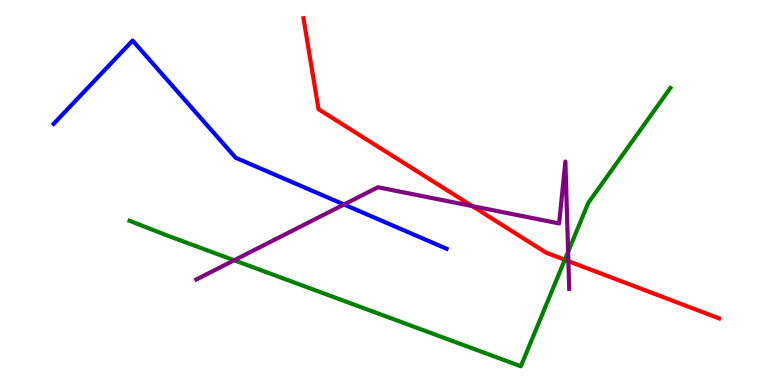[{'lines': ['blue', 'red'], 'intersections': []}, {'lines': ['green', 'red'], 'intersections': [{'x': 7.29, 'y': 3.25}]}, {'lines': ['purple', 'red'], 'intersections': [{'x': 6.09, 'y': 4.65}, {'x': 7.33, 'y': 3.22}]}, {'lines': ['blue', 'green'], 'intersections': []}, {'lines': ['blue', 'purple'], 'intersections': [{'x': 4.44, 'y': 4.69}]}, {'lines': ['green', 'purple'], 'intersections': [{'x': 3.02, 'y': 3.24}, {'x': 7.33, 'y': 3.46}]}]